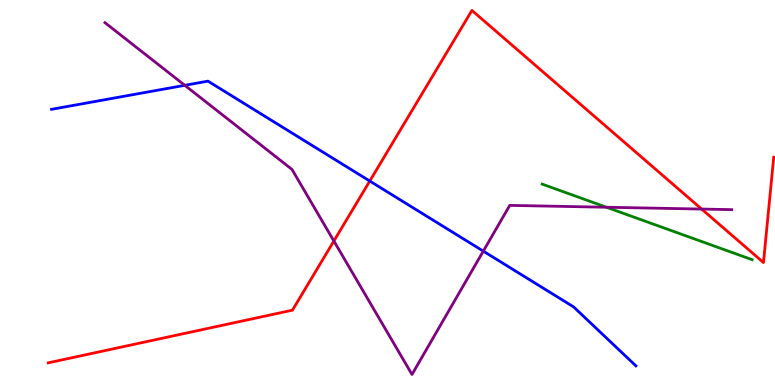[{'lines': ['blue', 'red'], 'intersections': [{'x': 4.77, 'y': 5.3}]}, {'lines': ['green', 'red'], 'intersections': []}, {'lines': ['purple', 'red'], 'intersections': [{'x': 4.31, 'y': 3.74}, {'x': 9.05, 'y': 4.57}]}, {'lines': ['blue', 'green'], 'intersections': []}, {'lines': ['blue', 'purple'], 'intersections': [{'x': 2.38, 'y': 7.78}, {'x': 6.24, 'y': 3.48}]}, {'lines': ['green', 'purple'], 'intersections': [{'x': 7.82, 'y': 4.62}]}]